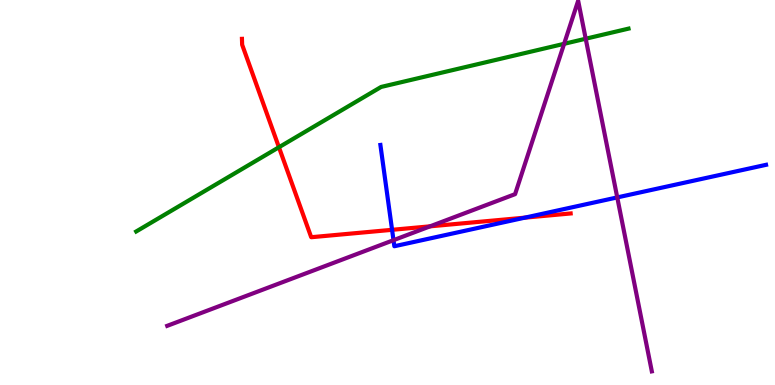[{'lines': ['blue', 'red'], 'intersections': [{'x': 5.06, 'y': 4.03}, {'x': 6.77, 'y': 4.35}]}, {'lines': ['green', 'red'], 'intersections': [{'x': 3.6, 'y': 6.18}]}, {'lines': ['purple', 'red'], 'intersections': [{'x': 5.55, 'y': 4.12}]}, {'lines': ['blue', 'green'], 'intersections': []}, {'lines': ['blue', 'purple'], 'intersections': [{'x': 5.08, 'y': 3.76}, {'x': 7.96, 'y': 4.87}]}, {'lines': ['green', 'purple'], 'intersections': [{'x': 7.28, 'y': 8.86}, {'x': 7.56, 'y': 8.99}]}]